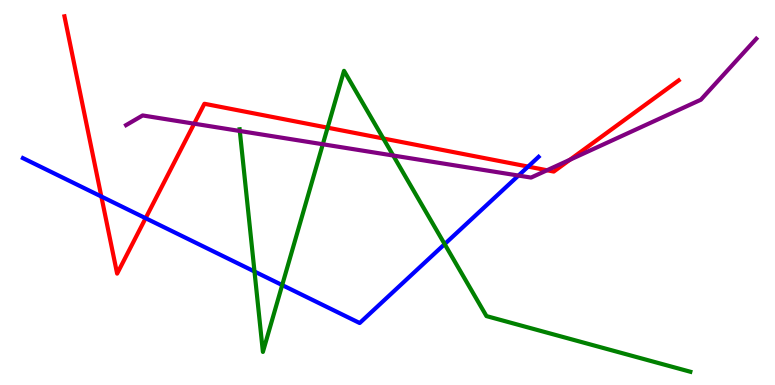[{'lines': ['blue', 'red'], 'intersections': [{'x': 1.31, 'y': 4.9}, {'x': 1.88, 'y': 4.33}, {'x': 6.81, 'y': 5.67}]}, {'lines': ['green', 'red'], 'intersections': [{'x': 4.23, 'y': 6.68}, {'x': 4.95, 'y': 6.4}]}, {'lines': ['purple', 'red'], 'intersections': [{'x': 2.51, 'y': 6.79}, {'x': 7.06, 'y': 5.58}, {'x': 7.35, 'y': 5.85}]}, {'lines': ['blue', 'green'], 'intersections': [{'x': 3.28, 'y': 2.95}, {'x': 3.64, 'y': 2.6}, {'x': 5.74, 'y': 3.66}]}, {'lines': ['blue', 'purple'], 'intersections': [{'x': 6.69, 'y': 5.44}]}, {'lines': ['green', 'purple'], 'intersections': [{'x': 3.09, 'y': 6.6}, {'x': 4.17, 'y': 6.25}, {'x': 5.07, 'y': 5.96}]}]